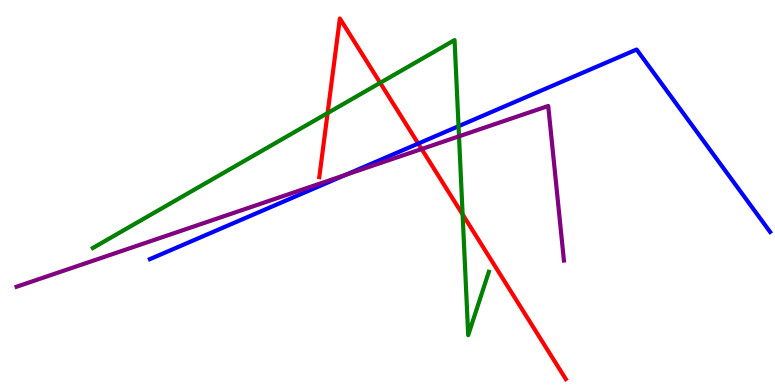[{'lines': ['blue', 'red'], 'intersections': [{'x': 5.4, 'y': 6.27}]}, {'lines': ['green', 'red'], 'intersections': [{'x': 4.23, 'y': 7.06}, {'x': 4.91, 'y': 7.85}, {'x': 5.97, 'y': 4.43}]}, {'lines': ['purple', 'red'], 'intersections': [{'x': 5.44, 'y': 6.13}]}, {'lines': ['blue', 'green'], 'intersections': [{'x': 5.92, 'y': 6.72}]}, {'lines': ['blue', 'purple'], 'intersections': [{'x': 4.46, 'y': 5.46}]}, {'lines': ['green', 'purple'], 'intersections': [{'x': 5.92, 'y': 6.46}]}]